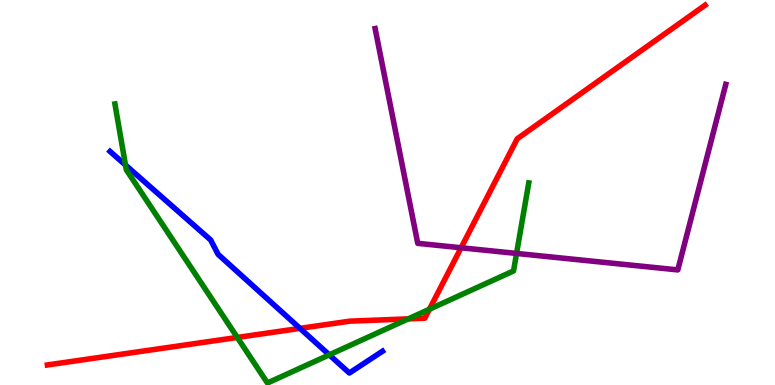[{'lines': ['blue', 'red'], 'intersections': [{'x': 3.87, 'y': 1.47}]}, {'lines': ['green', 'red'], 'intersections': [{'x': 3.06, 'y': 1.24}, {'x': 5.27, 'y': 1.72}, {'x': 5.54, 'y': 1.97}]}, {'lines': ['purple', 'red'], 'intersections': [{'x': 5.95, 'y': 3.56}]}, {'lines': ['blue', 'green'], 'intersections': [{'x': 1.62, 'y': 5.71}, {'x': 4.25, 'y': 0.783}]}, {'lines': ['blue', 'purple'], 'intersections': []}, {'lines': ['green', 'purple'], 'intersections': [{'x': 6.67, 'y': 3.42}]}]